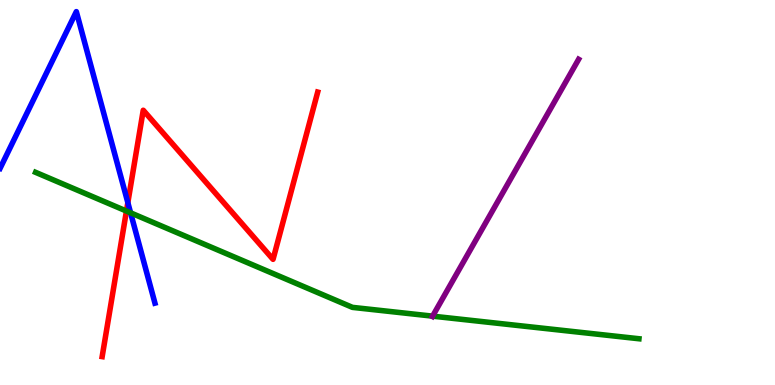[{'lines': ['blue', 'red'], 'intersections': [{'x': 1.65, 'y': 4.74}]}, {'lines': ['green', 'red'], 'intersections': [{'x': 1.63, 'y': 4.52}]}, {'lines': ['purple', 'red'], 'intersections': []}, {'lines': ['blue', 'green'], 'intersections': [{'x': 1.69, 'y': 4.47}]}, {'lines': ['blue', 'purple'], 'intersections': []}, {'lines': ['green', 'purple'], 'intersections': [{'x': 5.58, 'y': 1.79}]}]